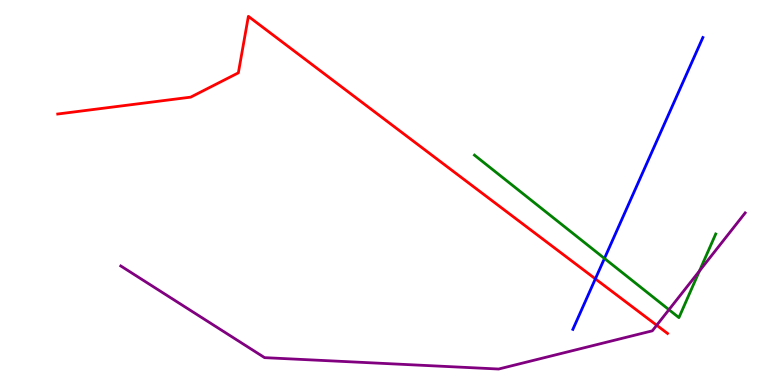[{'lines': ['blue', 'red'], 'intersections': [{'x': 7.68, 'y': 2.76}]}, {'lines': ['green', 'red'], 'intersections': []}, {'lines': ['purple', 'red'], 'intersections': [{'x': 8.47, 'y': 1.55}]}, {'lines': ['blue', 'green'], 'intersections': [{'x': 7.8, 'y': 3.29}]}, {'lines': ['blue', 'purple'], 'intersections': []}, {'lines': ['green', 'purple'], 'intersections': [{'x': 8.63, 'y': 1.96}, {'x': 9.03, 'y': 2.96}]}]